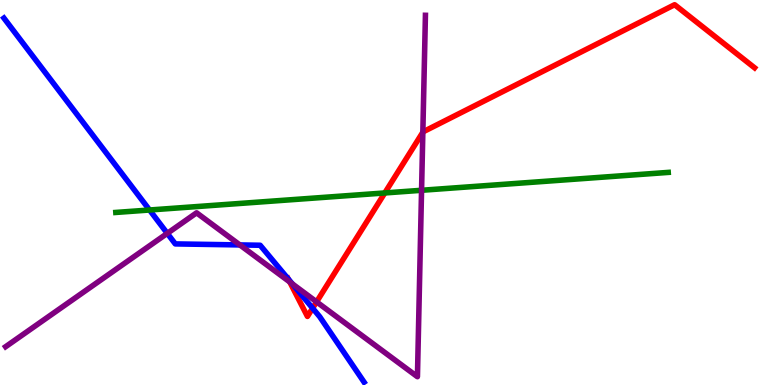[{'lines': ['blue', 'red'], 'intersections': [{'x': 3.72, 'y': 2.76}, {'x': 4.03, 'y': 1.99}]}, {'lines': ['green', 'red'], 'intersections': [{'x': 4.97, 'y': 4.99}]}, {'lines': ['purple', 'red'], 'intersections': [{'x': 3.74, 'y': 2.68}, {'x': 4.08, 'y': 2.16}, {'x': 5.46, 'y': 6.57}]}, {'lines': ['blue', 'green'], 'intersections': [{'x': 1.93, 'y': 4.55}]}, {'lines': ['blue', 'purple'], 'intersections': [{'x': 2.16, 'y': 3.94}, {'x': 3.09, 'y': 3.64}, {'x': 3.77, 'y': 2.63}]}, {'lines': ['green', 'purple'], 'intersections': [{'x': 5.44, 'y': 5.06}]}]